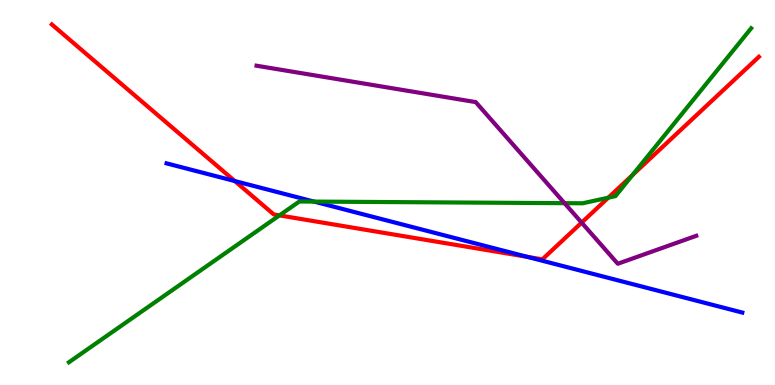[{'lines': ['blue', 'red'], 'intersections': [{'x': 3.03, 'y': 5.3}, {'x': 6.8, 'y': 3.33}]}, {'lines': ['green', 'red'], 'intersections': [{'x': 3.61, 'y': 4.41}, {'x': 7.85, 'y': 4.87}, {'x': 8.16, 'y': 5.45}]}, {'lines': ['purple', 'red'], 'intersections': [{'x': 7.51, 'y': 4.22}]}, {'lines': ['blue', 'green'], 'intersections': [{'x': 4.05, 'y': 4.76}]}, {'lines': ['blue', 'purple'], 'intersections': []}, {'lines': ['green', 'purple'], 'intersections': [{'x': 7.28, 'y': 4.72}]}]